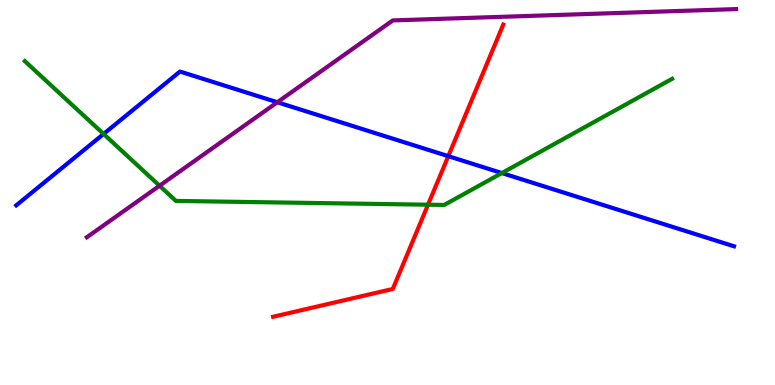[{'lines': ['blue', 'red'], 'intersections': [{'x': 5.78, 'y': 5.94}]}, {'lines': ['green', 'red'], 'intersections': [{'x': 5.52, 'y': 4.68}]}, {'lines': ['purple', 'red'], 'intersections': []}, {'lines': ['blue', 'green'], 'intersections': [{'x': 1.34, 'y': 6.52}, {'x': 6.48, 'y': 5.51}]}, {'lines': ['blue', 'purple'], 'intersections': [{'x': 3.58, 'y': 7.34}]}, {'lines': ['green', 'purple'], 'intersections': [{'x': 2.06, 'y': 5.18}]}]